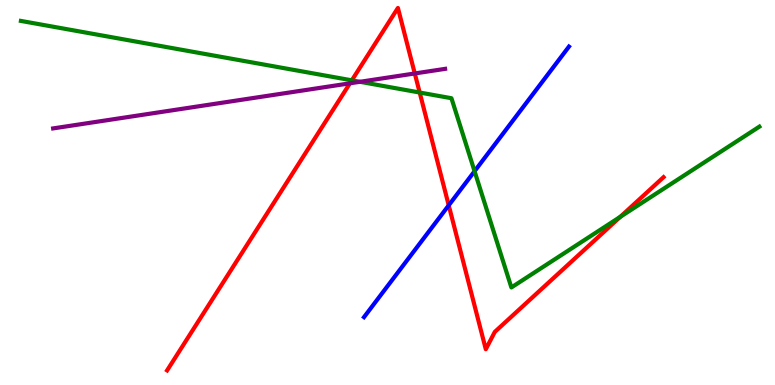[{'lines': ['blue', 'red'], 'intersections': [{'x': 5.79, 'y': 4.67}]}, {'lines': ['green', 'red'], 'intersections': [{'x': 4.54, 'y': 7.91}, {'x': 5.42, 'y': 7.6}, {'x': 8.0, 'y': 4.37}]}, {'lines': ['purple', 'red'], 'intersections': [{'x': 4.52, 'y': 7.84}, {'x': 5.35, 'y': 8.09}]}, {'lines': ['blue', 'green'], 'intersections': [{'x': 6.12, 'y': 5.55}]}, {'lines': ['blue', 'purple'], 'intersections': []}, {'lines': ['green', 'purple'], 'intersections': [{'x': 4.64, 'y': 7.88}]}]